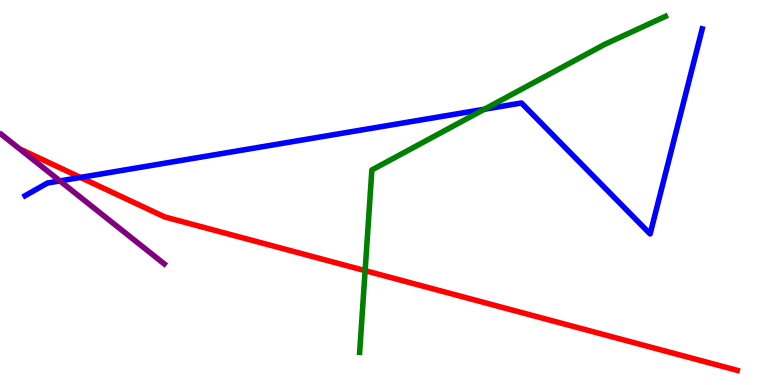[{'lines': ['blue', 'red'], 'intersections': [{'x': 1.04, 'y': 5.39}]}, {'lines': ['green', 'red'], 'intersections': [{'x': 4.71, 'y': 2.97}]}, {'lines': ['purple', 'red'], 'intersections': []}, {'lines': ['blue', 'green'], 'intersections': [{'x': 6.25, 'y': 7.16}]}, {'lines': ['blue', 'purple'], 'intersections': [{'x': 0.773, 'y': 5.3}]}, {'lines': ['green', 'purple'], 'intersections': []}]